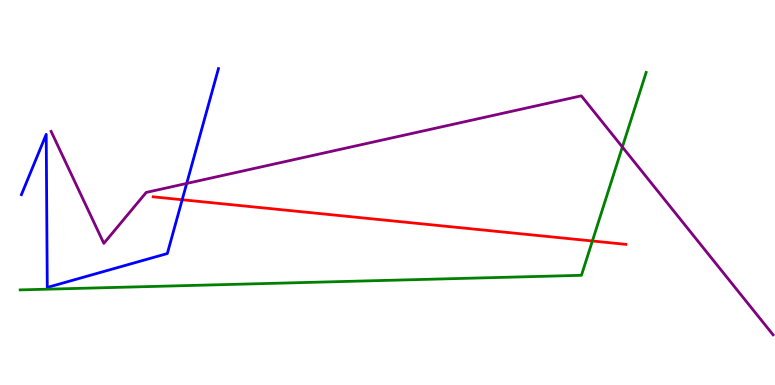[{'lines': ['blue', 'red'], 'intersections': [{'x': 2.35, 'y': 4.81}]}, {'lines': ['green', 'red'], 'intersections': [{'x': 7.64, 'y': 3.74}]}, {'lines': ['purple', 'red'], 'intersections': []}, {'lines': ['blue', 'green'], 'intersections': []}, {'lines': ['blue', 'purple'], 'intersections': [{'x': 2.41, 'y': 5.24}]}, {'lines': ['green', 'purple'], 'intersections': [{'x': 8.03, 'y': 6.18}]}]